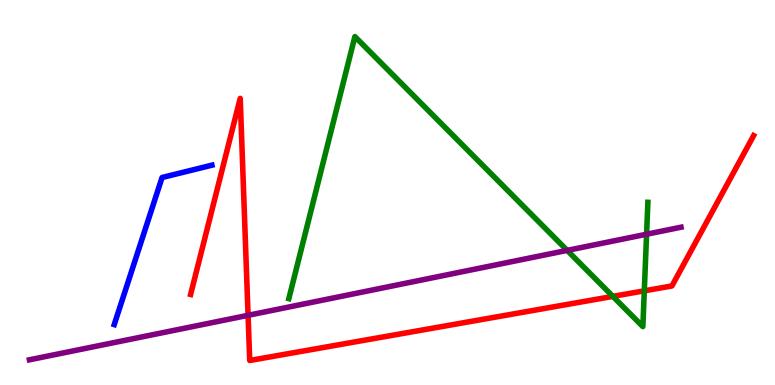[{'lines': ['blue', 'red'], 'intersections': []}, {'lines': ['green', 'red'], 'intersections': [{'x': 7.91, 'y': 2.3}, {'x': 8.31, 'y': 2.45}]}, {'lines': ['purple', 'red'], 'intersections': [{'x': 3.2, 'y': 1.81}]}, {'lines': ['blue', 'green'], 'intersections': []}, {'lines': ['blue', 'purple'], 'intersections': []}, {'lines': ['green', 'purple'], 'intersections': [{'x': 7.32, 'y': 3.5}, {'x': 8.34, 'y': 3.92}]}]